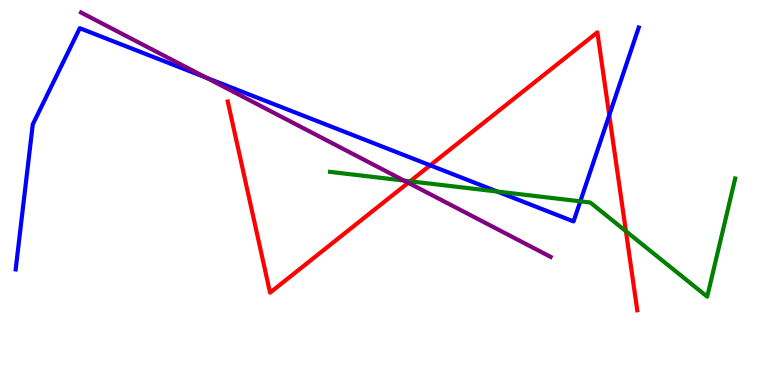[{'lines': ['blue', 'red'], 'intersections': [{'x': 5.55, 'y': 5.71}, {'x': 7.86, 'y': 7.01}]}, {'lines': ['green', 'red'], 'intersections': [{'x': 5.29, 'y': 5.29}, {'x': 8.08, 'y': 3.99}]}, {'lines': ['purple', 'red'], 'intersections': [{'x': 5.27, 'y': 5.25}]}, {'lines': ['blue', 'green'], 'intersections': [{'x': 6.42, 'y': 5.03}, {'x': 7.49, 'y': 4.77}]}, {'lines': ['blue', 'purple'], 'intersections': [{'x': 2.66, 'y': 7.98}]}, {'lines': ['green', 'purple'], 'intersections': [{'x': 5.21, 'y': 5.31}]}]